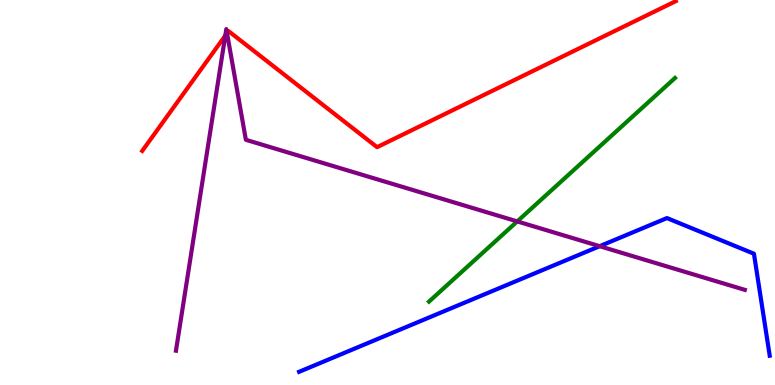[{'lines': ['blue', 'red'], 'intersections': []}, {'lines': ['green', 'red'], 'intersections': []}, {'lines': ['purple', 'red'], 'intersections': [{'x': 2.91, 'y': 9.07}, {'x': 2.93, 'y': 9.14}]}, {'lines': ['blue', 'green'], 'intersections': []}, {'lines': ['blue', 'purple'], 'intersections': [{'x': 7.74, 'y': 3.61}]}, {'lines': ['green', 'purple'], 'intersections': [{'x': 6.67, 'y': 4.25}]}]